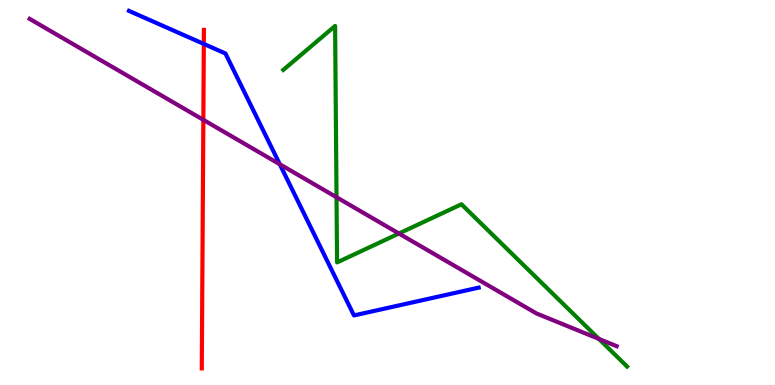[{'lines': ['blue', 'red'], 'intersections': [{'x': 2.63, 'y': 8.86}]}, {'lines': ['green', 'red'], 'intersections': []}, {'lines': ['purple', 'red'], 'intersections': [{'x': 2.62, 'y': 6.89}]}, {'lines': ['blue', 'green'], 'intersections': []}, {'lines': ['blue', 'purple'], 'intersections': [{'x': 3.61, 'y': 5.73}]}, {'lines': ['green', 'purple'], 'intersections': [{'x': 4.34, 'y': 4.88}, {'x': 5.15, 'y': 3.93}, {'x': 7.73, 'y': 1.2}]}]